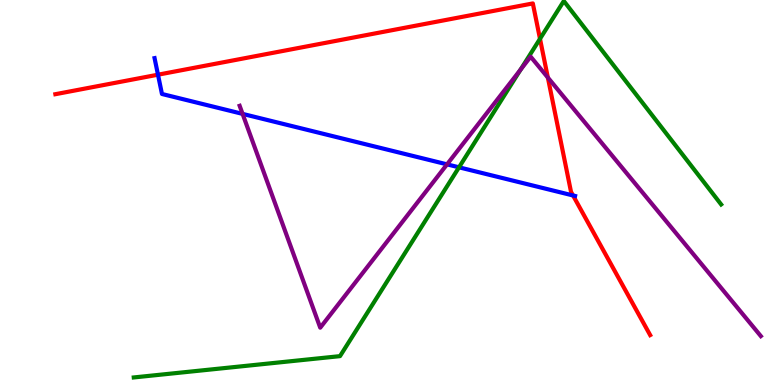[{'lines': ['blue', 'red'], 'intersections': [{'x': 2.04, 'y': 8.06}, {'x': 7.39, 'y': 4.92}]}, {'lines': ['green', 'red'], 'intersections': [{'x': 6.97, 'y': 8.99}]}, {'lines': ['purple', 'red'], 'intersections': [{'x': 7.07, 'y': 7.99}]}, {'lines': ['blue', 'green'], 'intersections': [{'x': 5.92, 'y': 5.65}]}, {'lines': ['blue', 'purple'], 'intersections': [{'x': 3.13, 'y': 7.04}, {'x': 5.77, 'y': 5.73}]}, {'lines': ['green', 'purple'], 'intersections': [{'x': 6.72, 'y': 8.19}]}]